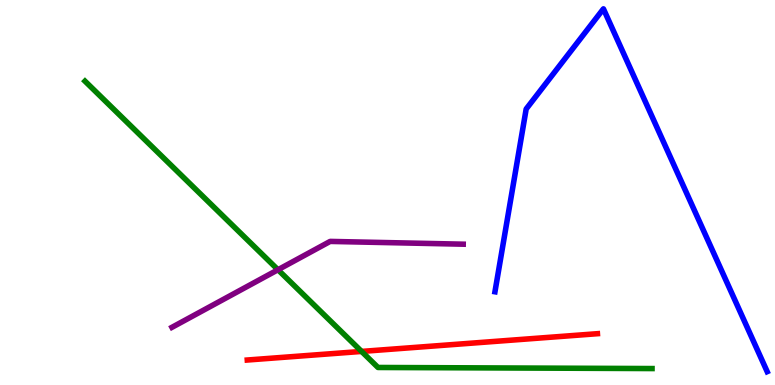[{'lines': ['blue', 'red'], 'intersections': []}, {'lines': ['green', 'red'], 'intersections': [{'x': 4.67, 'y': 0.872}]}, {'lines': ['purple', 'red'], 'intersections': []}, {'lines': ['blue', 'green'], 'intersections': []}, {'lines': ['blue', 'purple'], 'intersections': []}, {'lines': ['green', 'purple'], 'intersections': [{'x': 3.59, 'y': 2.99}]}]